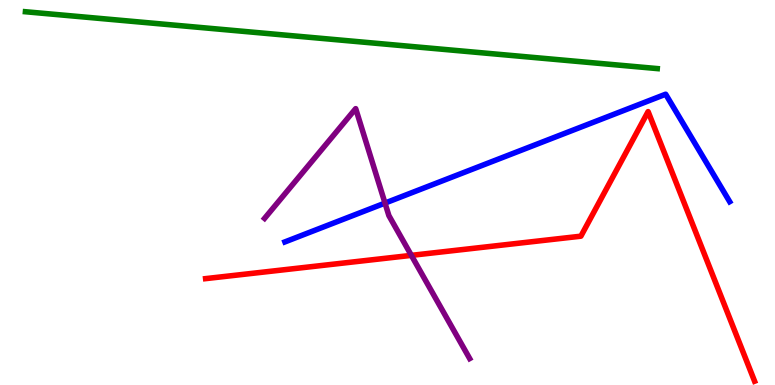[{'lines': ['blue', 'red'], 'intersections': []}, {'lines': ['green', 'red'], 'intersections': []}, {'lines': ['purple', 'red'], 'intersections': [{'x': 5.31, 'y': 3.37}]}, {'lines': ['blue', 'green'], 'intersections': []}, {'lines': ['blue', 'purple'], 'intersections': [{'x': 4.97, 'y': 4.72}]}, {'lines': ['green', 'purple'], 'intersections': []}]